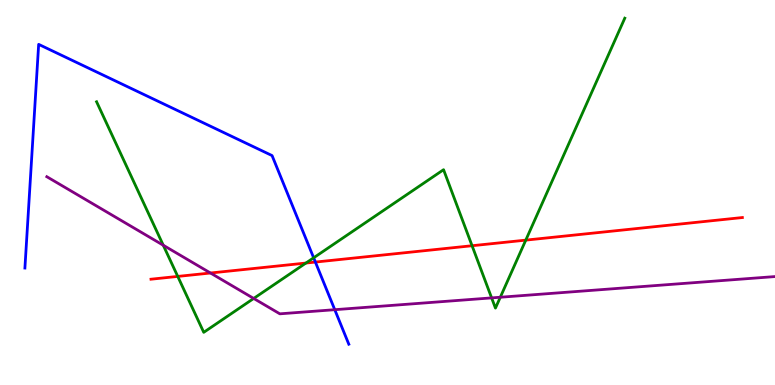[{'lines': ['blue', 'red'], 'intersections': [{'x': 4.07, 'y': 3.19}]}, {'lines': ['green', 'red'], 'intersections': [{'x': 2.29, 'y': 2.82}, {'x': 3.95, 'y': 3.17}, {'x': 6.09, 'y': 3.62}, {'x': 6.78, 'y': 3.76}]}, {'lines': ['purple', 'red'], 'intersections': [{'x': 2.72, 'y': 2.91}]}, {'lines': ['blue', 'green'], 'intersections': [{'x': 4.05, 'y': 3.3}]}, {'lines': ['blue', 'purple'], 'intersections': [{'x': 4.32, 'y': 1.96}]}, {'lines': ['green', 'purple'], 'intersections': [{'x': 2.11, 'y': 3.63}, {'x': 3.27, 'y': 2.25}, {'x': 6.34, 'y': 2.26}, {'x': 6.46, 'y': 2.28}]}]